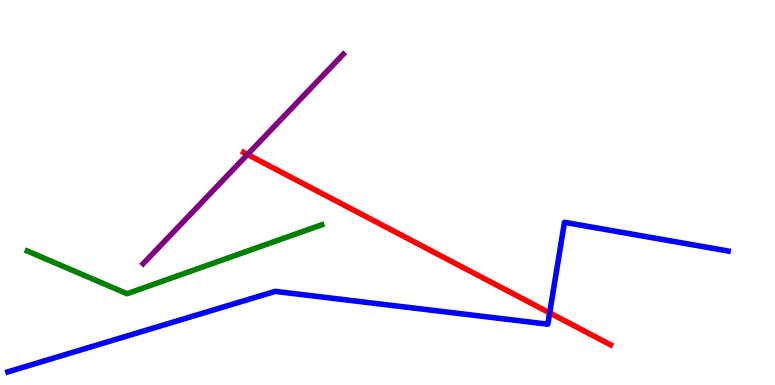[{'lines': ['blue', 'red'], 'intersections': [{'x': 7.09, 'y': 1.87}]}, {'lines': ['green', 'red'], 'intersections': []}, {'lines': ['purple', 'red'], 'intersections': [{'x': 3.19, 'y': 5.99}]}, {'lines': ['blue', 'green'], 'intersections': []}, {'lines': ['blue', 'purple'], 'intersections': []}, {'lines': ['green', 'purple'], 'intersections': []}]